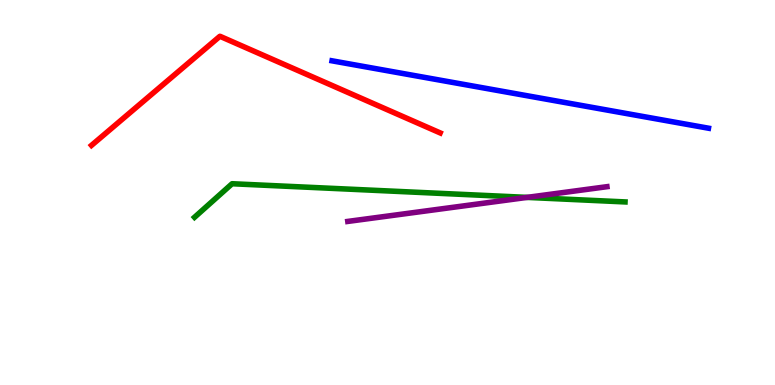[{'lines': ['blue', 'red'], 'intersections': []}, {'lines': ['green', 'red'], 'intersections': []}, {'lines': ['purple', 'red'], 'intersections': []}, {'lines': ['blue', 'green'], 'intersections': []}, {'lines': ['blue', 'purple'], 'intersections': []}, {'lines': ['green', 'purple'], 'intersections': [{'x': 6.8, 'y': 4.87}]}]